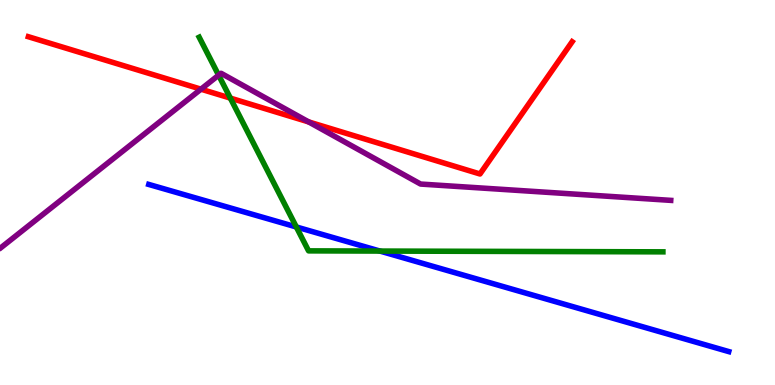[{'lines': ['blue', 'red'], 'intersections': []}, {'lines': ['green', 'red'], 'intersections': [{'x': 2.97, 'y': 7.45}]}, {'lines': ['purple', 'red'], 'intersections': [{'x': 2.59, 'y': 7.68}, {'x': 3.98, 'y': 6.83}]}, {'lines': ['blue', 'green'], 'intersections': [{'x': 3.82, 'y': 4.1}, {'x': 4.9, 'y': 3.48}]}, {'lines': ['blue', 'purple'], 'intersections': []}, {'lines': ['green', 'purple'], 'intersections': [{'x': 2.82, 'y': 8.05}]}]